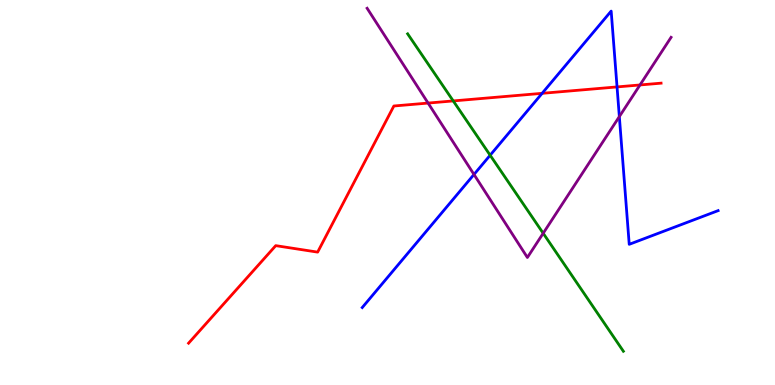[{'lines': ['blue', 'red'], 'intersections': [{'x': 7.0, 'y': 7.58}, {'x': 7.96, 'y': 7.74}]}, {'lines': ['green', 'red'], 'intersections': [{'x': 5.85, 'y': 7.38}]}, {'lines': ['purple', 'red'], 'intersections': [{'x': 5.52, 'y': 7.32}, {'x': 8.26, 'y': 7.79}]}, {'lines': ['blue', 'green'], 'intersections': [{'x': 6.32, 'y': 5.97}]}, {'lines': ['blue', 'purple'], 'intersections': [{'x': 6.12, 'y': 5.47}, {'x': 7.99, 'y': 6.97}]}, {'lines': ['green', 'purple'], 'intersections': [{'x': 7.01, 'y': 3.94}]}]